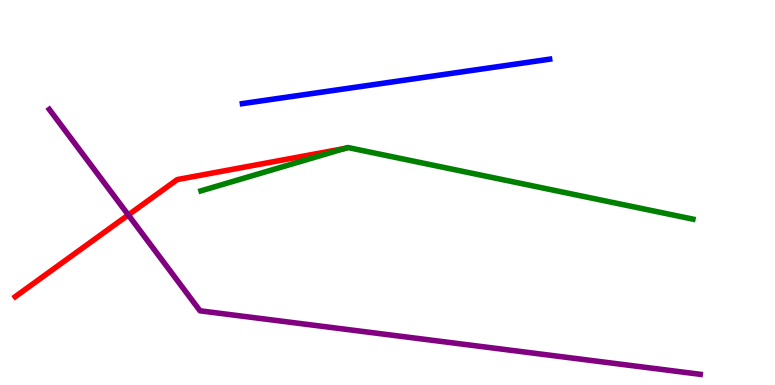[{'lines': ['blue', 'red'], 'intersections': []}, {'lines': ['green', 'red'], 'intersections': [{'x': 4.45, 'y': 6.14}]}, {'lines': ['purple', 'red'], 'intersections': [{'x': 1.66, 'y': 4.42}]}, {'lines': ['blue', 'green'], 'intersections': []}, {'lines': ['blue', 'purple'], 'intersections': []}, {'lines': ['green', 'purple'], 'intersections': []}]